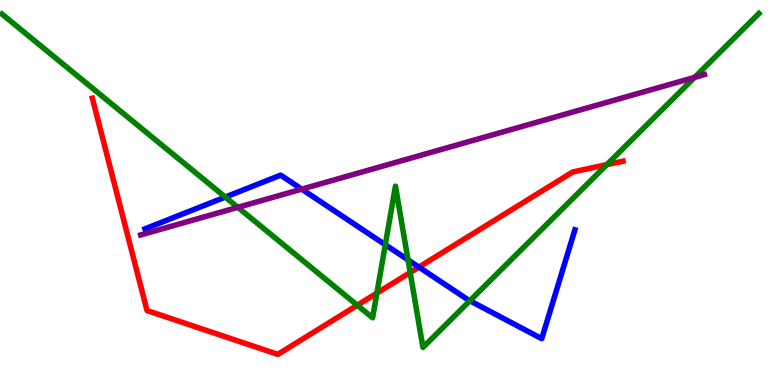[{'lines': ['blue', 'red'], 'intersections': [{'x': 5.41, 'y': 3.06}]}, {'lines': ['green', 'red'], 'intersections': [{'x': 4.61, 'y': 2.07}, {'x': 4.86, 'y': 2.39}, {'x': 5.29, 'y': 2.92}, {'x': 7.83, 'y': 5.72}]}, {'lines': ['purple', 'red'], 'intersections': []}, {'lines': ['blue', 'green'], 'intersections': [{'x': 2.91, 'y': 4.88}, {'x': 4.97, 'y': 3.64}, {'x': 5.26, 'y': 3.25}, {'x': 6.06, 'y': 2.19}]}, {'lines': ['blue', 'purple'], 'intersections': [{'x': 3.89, 'y': 5.09}]}, {'lines': ['green', 'purple'], 'intersections': [{'x': 3.07, 'y': 4.61}, {'x': 8.96, 'y': 7.99}]}]